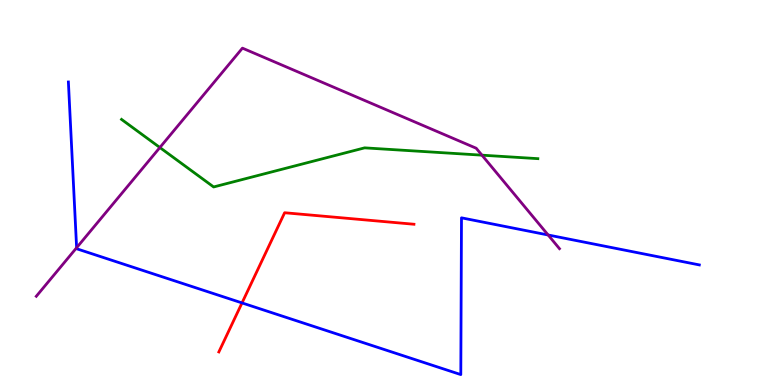[{'lines': ['blue', 'red'], 'intersections': [{'x': 3.12, 'y': 2.13}]}, {'lines': ['green', 'red'], 'intersections': []}, {'lines': ['purple', 'red'], 'intersections': []}, {'lines': ['blue', 'green'], 'intersections': []}, {'lines': ['blue', 'purple'], 'intersections': [{'x': 0.989, 'y': 3.57}, {'x': 7.07, 'y': 3.9}]}, {'lines': ['green', 'purple'], 'intersections': [{'x': 2.06, 'y': 6.17}, {'x': 6.22, 'y': 5.97}]}]